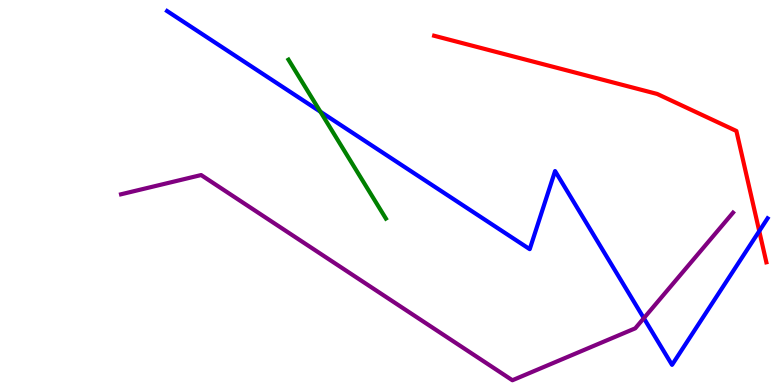[{'lines': ['blue', 'red'], 'intersections': [{'x': 9.8, 'y': 4.0}]}, {'lines': ['green', 'red'], 'intersections': []}, {'lines': ['purple', 'red'], 'intersections': []}, {'lines': ['blue', 'green'], 'intersections': [{'x': 4.13, 'y': 7.1}]}, {'lines': ['blue', 'purple'], 'intersections': [{'x': 8.31, 'y': 1.74}]}, {'lines': ['green', 'purple'], 'intersections': []}]